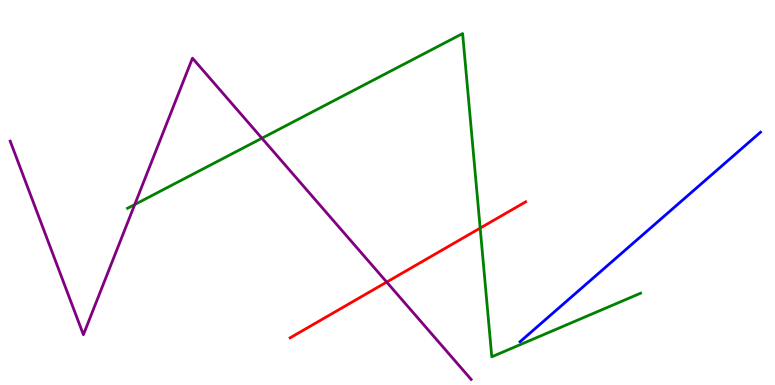[{'lines': ['blue', 'red'], 'intersections': []}, {'lines': ['green', 'red'], 'intersections': [{'x': 6.2, 'y': 4.08}]}, {'lines': ['purple', 'red'], 'intersections': [{'x': 4.99, 'y': 2.67}]}, {'lines': ['blue', 'green'], 'intersections': []}, {'lines': ['blue', 'purple'], 'intersections': []}, {'lines': ['green', 'purple'], 'intersections': [{'x': 1.74, 'y': 4.69}, {'x': 3.38, 'y': 6.41}]}]